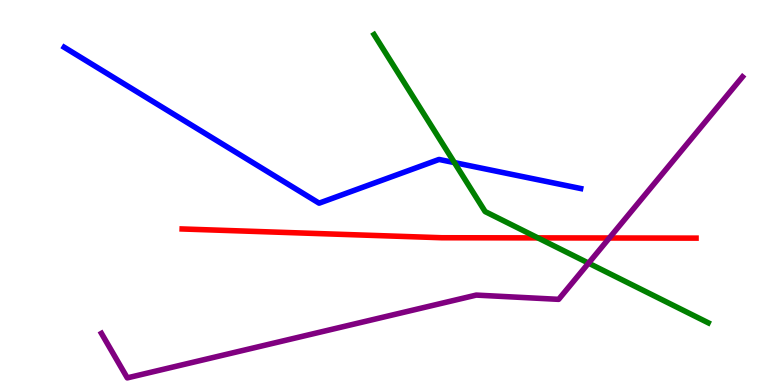[{'lines': ['blue', 'red'], 'intersections': []}, {'lines': ['green', 'red'], 'intersections': [{'x': 6.94, 'y': 3.82}]}, {'lines': ['purple', 'red'], 'intersections': [{'x': 7.86, 'y': 3.82}]}, {'lines': ['blue', 'green'], 'intersections': [{'x': 5.86, 'y': 5.78}]}, {'lines': ['blue', 'purple'], 'intersections': []}, {'lines': ['green', 'purple'], 'intersections': [{'x': 7.59, 'y': 3.17}]}]